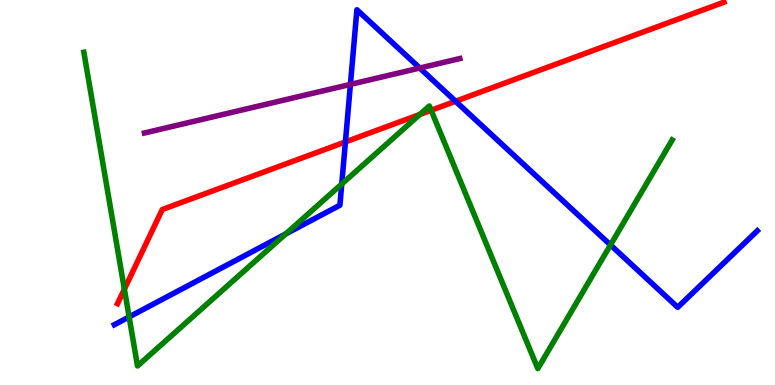[{'lines': ['blue', 'red'], 'intersections': [{'x': 4.46, 'y': 6.31}, {'x': 5.88, 'y': 7.37}]}, {'lines': ['green', 'red'], 'intersections': [{'x': 1.6, 'y': 2.49}, {'x': 5.42, 'y': 7.03}, {'x': 5.56, 'y': 7.14}]}, {'lines': ['purple', 'red'], 'intersections': []}, {'lines': ['blue', 'green'], 'intersections': [{'x': 1.67, 'y': 1.77}, {'x': 3.69, 'y': 3.92}, {'x': 4.41, 'y': 5.22}, {'x': 7.88, 'y': 3.64}]}, {'lines': ['blue', 'purple'], 'intersections': [{'x': 4.52, 'y': 7.81}, {'x': 5.42, 'y': 8.23}]}, {'lines': ['green', 'purple'], 'intersections': []}]